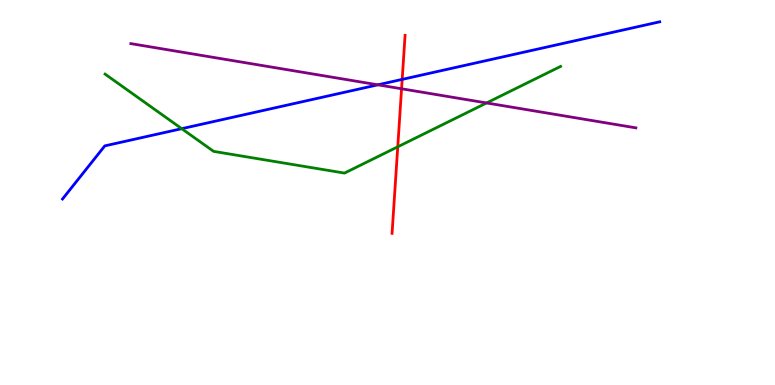[{'lines': ['blue', 'red'], 'intersections': [{'x': 5.19, 'y': 7.94}]}, {'lines': ['green', 'red'], 'intersections': [{'x': 5.13, 'y': 6.19}]}, {'lines': ['purple', 'red'], 'intersections': [{'x': 5.18, 'y': 7.69}]}, {'lines': ['blue', 'green'], 'intersections': [{'x': 2.35, 'y': 6.66}]}, {'lines': ['blue', 'purple'], 'intersections': [{'x': 4.88, 'y': 7.8}]}, {'lines': ['green', 'purple'], 'intersections': [{'x': 6.28, 'y': 7.33}]}]